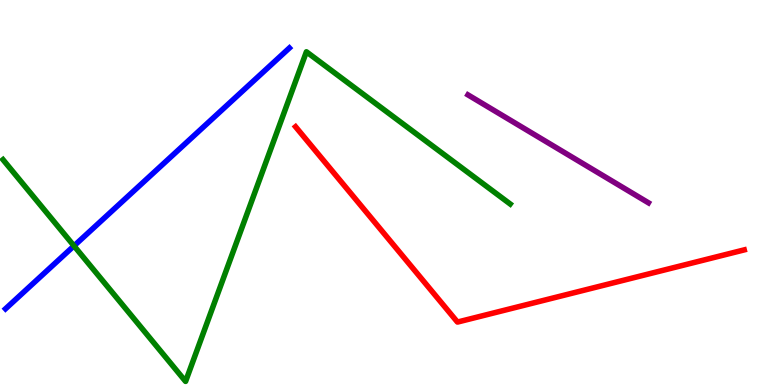[{'lines': ['blue', 'red'], 'intersections': []}, {'lines': ['green', 'red'], 'intersections': []}, {'lines': ['purple', 'red'], 'intersections': []}, {'lines': ['blue', 'green'], 'intersections': [{'x': 0.955, 'y': 3.61}]}, {'lines': ['blue', 'purple'], 'intersections': []}, {'lines': ['green', 'purple'], 'intersections': []}]